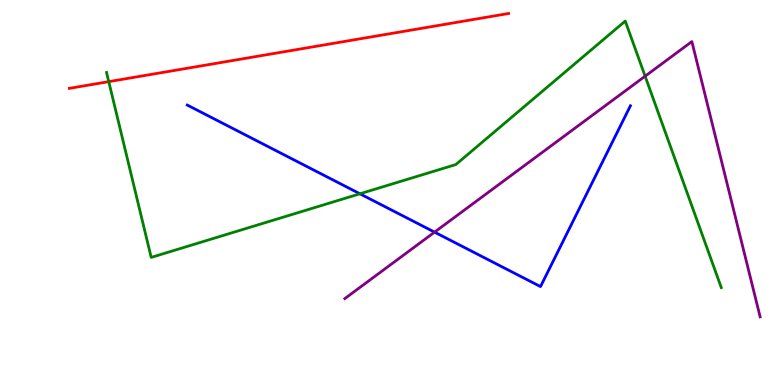[{'lines': ['blue', 'red'], 'intersections': []}, {'lines': ['green', 'red'], 'intersections': [{'x': 1.4, 'y': 7.88}]}, {'lines': ['purple', 'red'], 'intersections': []}, {'lines': ['blue', 'green'], 'intersections': [{'x': 4.64, 'y': 4.97}]}, {'lines': ['blue', 'purple'], 'intersections': [{'x': 5.61, 'y': 3.97}]}, {'lines': ['green', 'purple'], 'intersections': [{'x': 8.32, 'y': 8.02}]}]